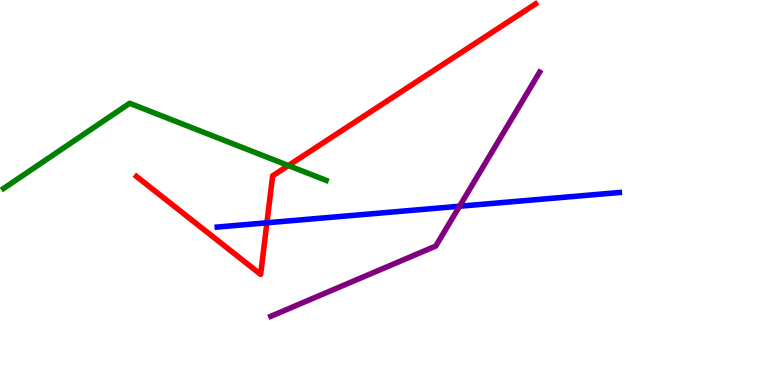[{'lines': ['blue', 'red'], 'intersections': [{'x': 3.44, 'y': 4.21}]}, {'lines': ['green', 'red'], 'intersections': [{'x': 3.72, 'y': 5.7}]}, {'lines': ['purple', 'red'], 'intersections': []}, {'lines': ['blue', 'green'], 'intersections': []}, {'lines': ['blue', 'purple'], 'intersections': [{'x': 5.93, 'y': 4.64}]}, {'lines': ['green', 'purple'], 'intersections': []}]